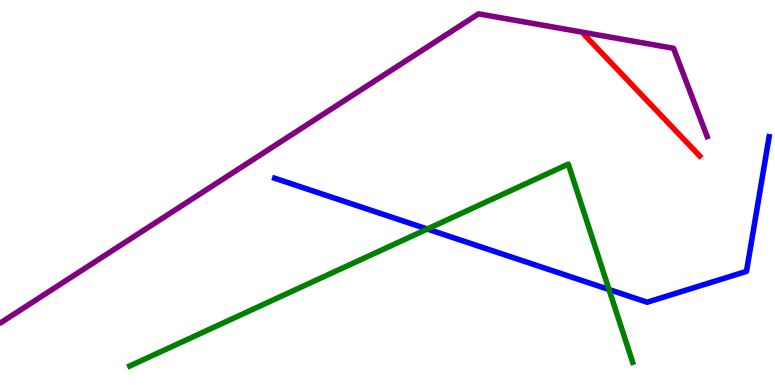[{'lines': ['blue', 'red'], 'intersections': []}, {'lines': ['green', 'red'], 'intersections': []}, {'lines': ['purple', 'red'], 'intersections': []}, {'lines': ['blue', 'green'], 'intersections': [{'x': 5.51, 'y': 4.05}, {'x': 7.86, 'y': 2.48}]}, {'lines': ['blue', 'purple'], 'intersections': []}, {'lines': ['green', 'purple'], 'intersections': []}]